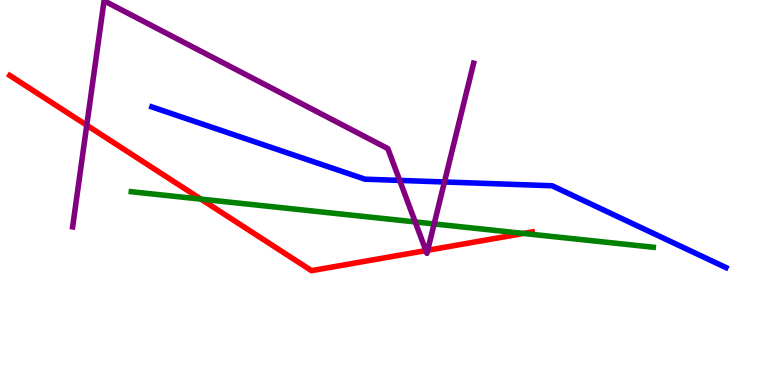[{'lines': ['blue', 'red'], 'intersections': []}, {'lines': ['green', 'red'], 'intersections': [{'x': 2.59, 'y': 4.83}, {'x': 6.76, 'y': 3.94}]}, {'lines': ['purple', 'red'], 'intersections': [{'x': 1.12, 'y': 6.75}, {'x': 5.5, 'y': 3.49}, {'x': 5.52, 'y': 3.5}]}, {'lines': ['blue', 'green'], 'intersections': []}, {'lines': ['blue', 'purple'], 'intersections': [{'x': 5.16, 'y': 5.31}, {'x': 5.73, 'y': 5.27}]}, {'lines': ['green', 'purple'], 'intersections': [{'x': 5.36, 'y': 4.24}, {'x': 5.6, 'y': 4.18}]}]